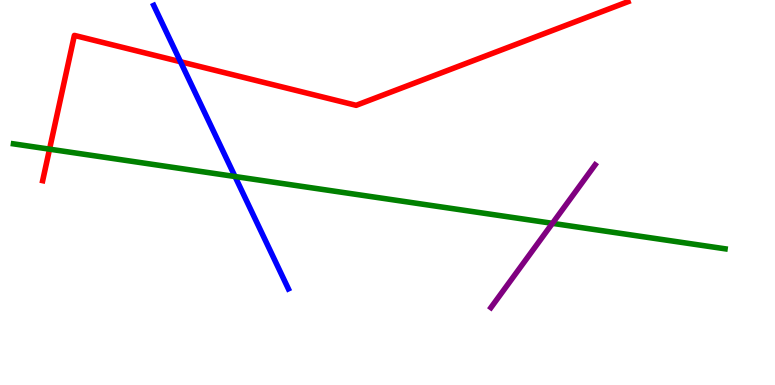[{'lines': ['blue', 'red'], 'intersections': [{'x': 2.33, 'y': 8.4}]}, {'lines': ['green', 'red'], 'intersections': [{'x': 0.639, 'y': 6.13}]}, {'lines': ['purple', 'red'], 'intersections': []}, {'lines': ['blue', 'green'], 'intersections': [{'x': 3.03, 'y': 5.42}]}, {'lines': ['blue', 'purple'], 'intersections': []}, {'lines': ['green', 'purple'], 'intersections': [{'x': 7.13, 'y': 4.2}]}]